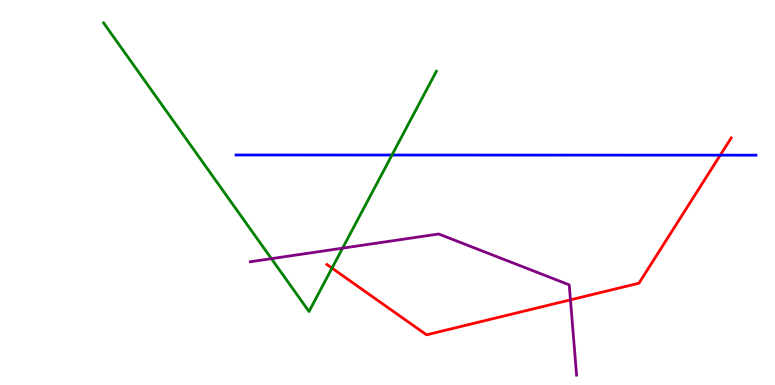[{'lines': ['blue', 'red'], 'intersections': [{'x': 9.29, 'y': 5.97}]}, {'lines': ['green', 'red'], 'intersections': [{'x': 4.28, 'y': 3.04}]}, {'lines': ['purple', 'red'], 'intersections': [{'x': 7.36, 'y': 2.21}]}, {'lines': ['blue', 'green'], 'intersections': [{'x': 5.06, 'y': 5.97}]}, {'lines': ['blue', 'purple'], 'intersections': []}, {'lines': ['green', 'purple'], 'intersections': [{'x': 3.5, 'y': 3.28}, {'x': 4.42, 'y': 3.55}]}]